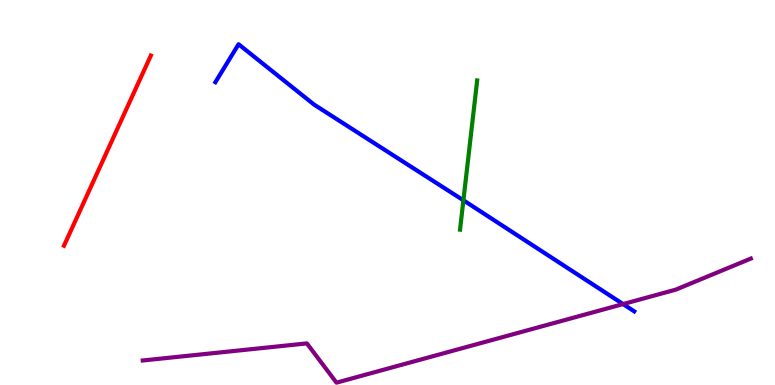[{'lines': ['blue', 'red'], 'intersections': []}, {'lines': ['green', 'red'], 'intersections': []}, {'lines': ['purple', 'red'], 'intersections': []}, {'lines': ['blue', 'green'], 'intersections': [{'x': 5.98, 'y': 4.8}]}, {'lines': ['blue', 'purple'], 'intersections': [{'x': 8.04, 'y': 2.1}]}, {'lines': ['green', 'purple'], 'intersections': []}]